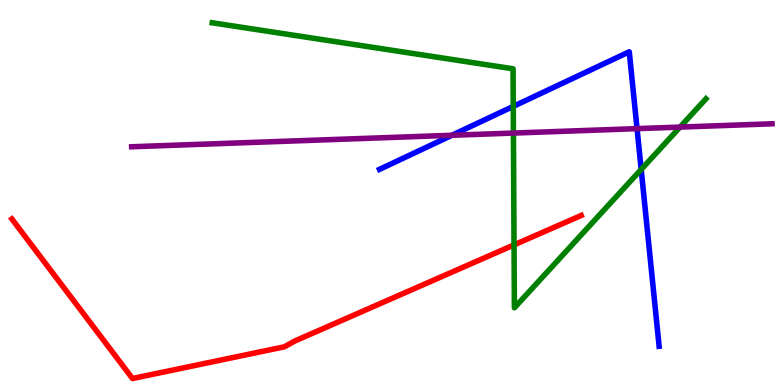[{'lines': ['blue', 'red'], 'intersections': []}, {'lines': ['green', 'red'], 'intersections': [{'x': 6.63, 'y': 3.64}]}, {'lines': ['purple', 'red'], 'intersections': []}, {'lines': ['blue', 'green'], 'intersections': [{'x': 6.62, 'y': 7.24}, {'x': 8.27, 'y': 5.6}]}, {'lines': ['blue', 'purple'], 'intersections': [{'x': 5.83, 'y': 6.49}, {'x': 8.22, 'y': 6.66}]}, {'lines': ['green', 'purple'], 'intersections': [{'x': 6.62, 'y': 6.54}, {'x': 8.77, 'y': 6.7}]}]